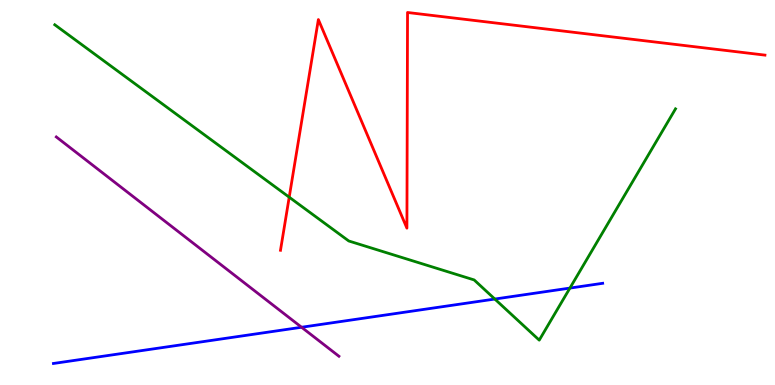[{'lines': ['blue', 'red'], 'intersections': []}, {'lines': ['green', 'red'], 'intersections': [{'x': 3.73, 'y': 4.88}]}, {'lines': ['purple', 'red'], 'intersections': []}, {'lines': ['blue', 'green'], 'intersections': [{'x': 6.38, 'y': 2.23}, {'x': 7.35, 'y': 2.52}]}, {'lines': ['blue', 'purple'], 'intersections': [{'x': 3.89, 'y': 1.5}]}, {'lines': ['green', 'purple'], 'intersections': []}]